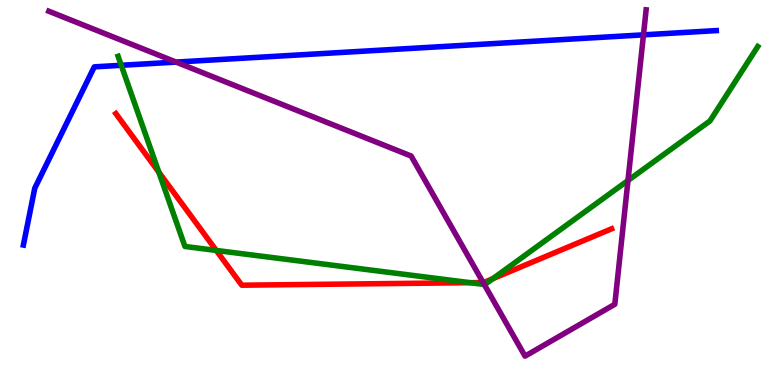[{'lines': ['blue', 'red'], 'intersections': []}, {'lines': ['green', 'red'], 'intersections': [{'x': 2.05, 'y': 5.53}, {'x': 2.79, 'y': 3.5}, {'x': 6.07, 'y': 2.66}, {'x': 6.36, 'y': 2.76}]}, {'lines': ['purple', 'red'], 'intersections': [{'x': 6.23, 'y': 2.66}]}, {'lines': ['blue', 'green'], 'intersections': [{'x': 1.56, 'y': 8.3}]}, {'lines': ['blue', 'purple'], 'intersections': [{'x': 2.27, 'y': 8.39}, {'x': 8.3, 'y': 9.09}]}, {'lines': ['green', 'purple'], 'intersections': [{'x': 6.25, 'y': 2.61}, {'x': 8.1, 'y': 5.31}]}]